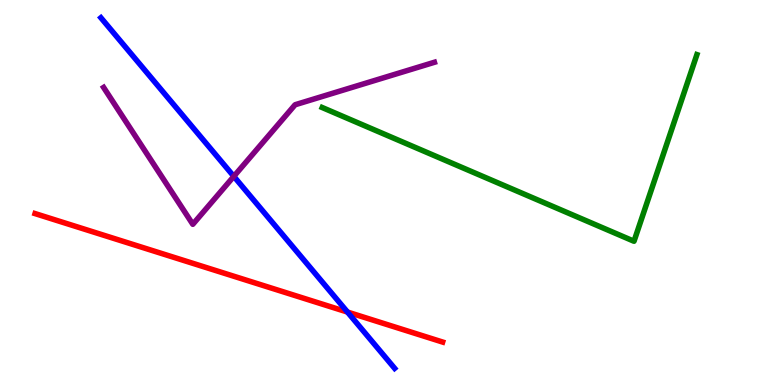[{'lines': ['blue', 'red'], 'intersections': [{'x': 4.48, 'y': 1.89}]}, {'lines': ['green', 'red'], 'intersections': []}, {'lines': ['purple', 'red'], 'intersections': []}, {'lines': ['blue', 'green'], 'intersections': []}, {'lines': ['blue', 'purple'], 'intersections': [{'x': 3.02, 'y': 5.42}]}, {'lines': ['green', 'purple'], 'intersections': []}]